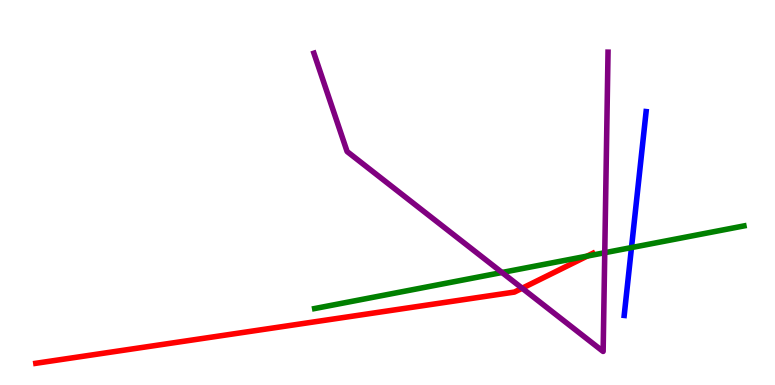[{'lines': ['blue', 'red'], 'intersections': []}, {'lines': ['green', 'red'], 'intersections': [{'x': 7.58, 'y': 3.35}]}, {'lines': ['purple', 'red'], 'intersections': [{'x': 6.74, 'y': 2.51}]}, {'lines': ['blue', 'green'], 'intersections': [{'x': 8.15, 'y': 3.57}]}, {'lines': ['blue', 'purple'], 'intersections': []}, {'lines': ['green', 'purple'], 'intersections': [{'x': 6.48, 'y': 2.92}, {'x': 7.8, 'y': 3.44}]}]